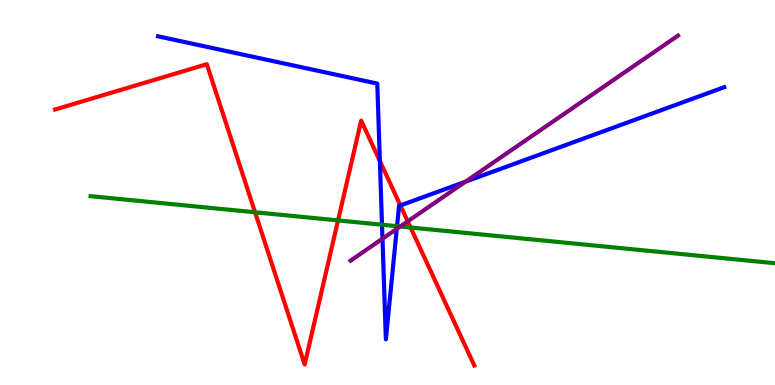[{'lines': ['blue', 'red'], 'intersections': [{'x': 4.9, 'y': 5.82}, {'x': 5.17, 'y': 4.66}]}, {'lines': ['green', 'red'], 'intersections': [{'x': 3.29, 'y': 4.49}, {'x': 4.36, 'y': 4.28}, {'x': 5.3, 'y': 4.09}]}, {'lines': ['purple', 'red'], 'intersections': [{'x': 5.26, 'y': 4.25}]}, {'lines': ['blue', 'green'], 'intersections': [{'x': 4.93, 'y': 4.16}, {'x': 5.12, 'y': 4.12}]}, {'lines': ['blue', 'purple'], 'intersections': [{'x': 4.94, 'y': 3.8}, {'x': 5.12, 'y': 4.05}, {'x': 6.01, 'y': 5.28}]}, {'lines': ['green', 'purple'], 'intersections': [{'x': 5.16, 'y': 4.12}]}]